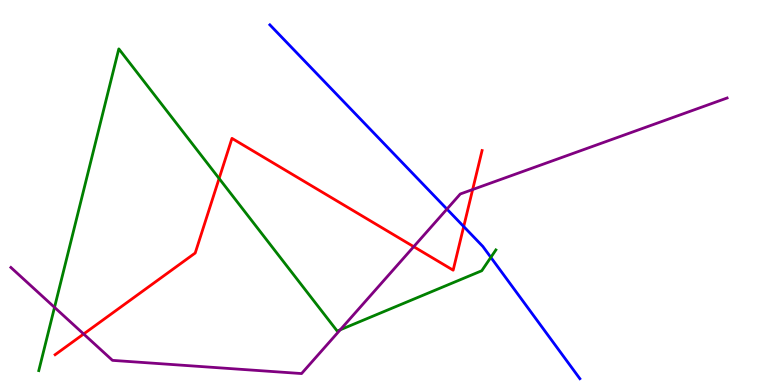[{'lines': ['blue', 'red'], 'intersections': [{'x': 5.98, 'y': 4.12}]}, {'lines': ['green', 'red'], 'intersections': [{'x': 2.83, 'y': 5.36}]}, {'lines': ['purple', 'red'], 'intersections': [{'x': 1.08, 'y': 1.32}, {'x': 5.34, 'y': 3.59}, {'x': 6.1, 'y': 5.08}]}, {'lines': ['blue', 'green'], 'intersections': [{'x': 6.33, 'y': 3.32}]}, {'lines': ['blue', 'purple'], 'intersections': [{'x': 5.77, 'y': 4.57}]}, {'lines': ['green', 'purple'], 'intersections': [{'x': 0.703, 'y': 2.02}, {'x': 4.39, 'y': 1.43}]}]